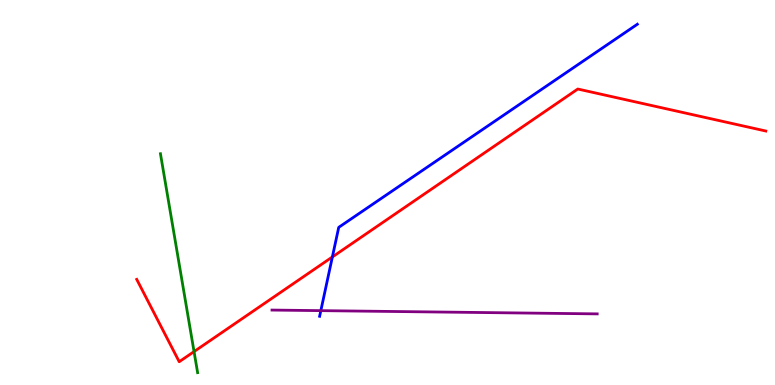[{'lines': ['blue', 'red'], 'intersections': [{'x': 4.29, 'y': 3.33}]}, {'lines': ['green', 'red'], 'intersections': [{'x': 2.5, 'y': 0.868}]}, {'lines': ['purple', 'red'], 'intersections': []}, {'lines': ['blue', 'green'], 'intersections': []}, {'lines': ['blue', 'purple'], 'intersections': [{'x': 4.14, 'y': 1.93}]}, {'lines': ['green', 'purple'], 'intersections': []}]